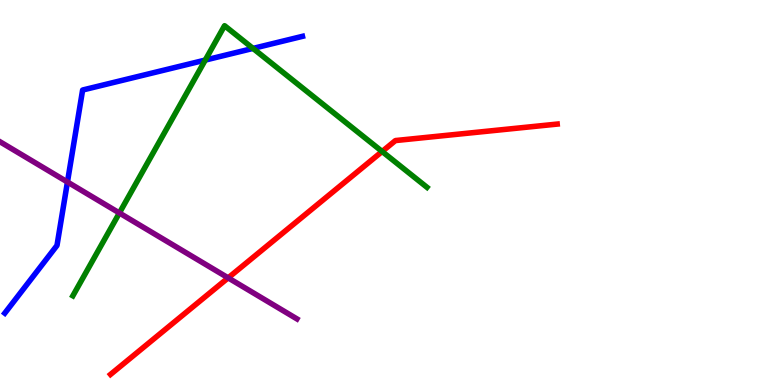[{'lines': ['blue', 'red'], 'intersections': []}, {'lines': ['green', 'red'], 'intersections': [{'x': 4.93, 'y': 6.07}]}, {'lines': ['purple', 'red'], 'intersections': [{'x': 2.94, 'y': 2.78}]}, {'lines': ['blue', 'green'], 'intersections': [{'x': 2.65, 'y': 8.44}, {'x': 3.26, 'y': 8.74}]}, {'lines': ['blue', 'purple'], 'intersections': [{'x': 0.87, 'y': 5.27}]}, {'lines': ['green', 'purple'], 'intersections': [{'x': 1.54, 'y': 4.47}]}]